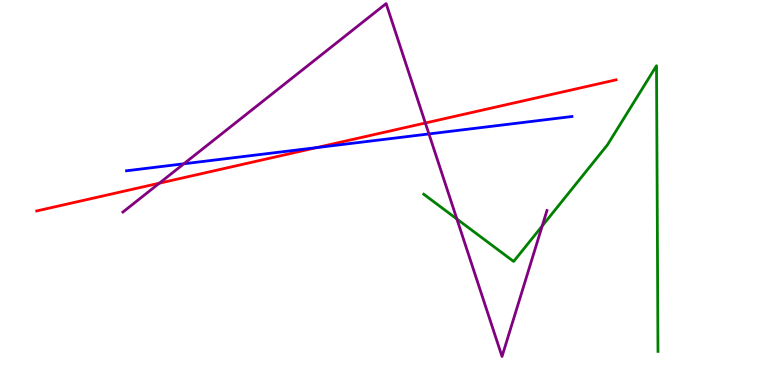[{'lines': ['blue', 'red'], 'intersections': [{'x': 4.08, 'y': 6.17}]}, {'lines': ['green', 'red'], 'intersections': []}, {'lines': ['purple', 'red'], 'intersections': [{'x': 2.06, 'y': 5.24}, {'x': 5.49, 'y': 6.81}]}, {'lines': ['blue', 'green'], 'intersections': []}, {'lines': ['blue', 'purple'], 'intersections': [{'x': 2.37, 'y': 5.75}, {'x': 5.53, 'y': 6.52}]}, {'lines': ['green', 'purple'], 'intersections': [{'x': 5.9, 'y': 4.31}, {'x': 7.0, 'y': 4.13}]}]